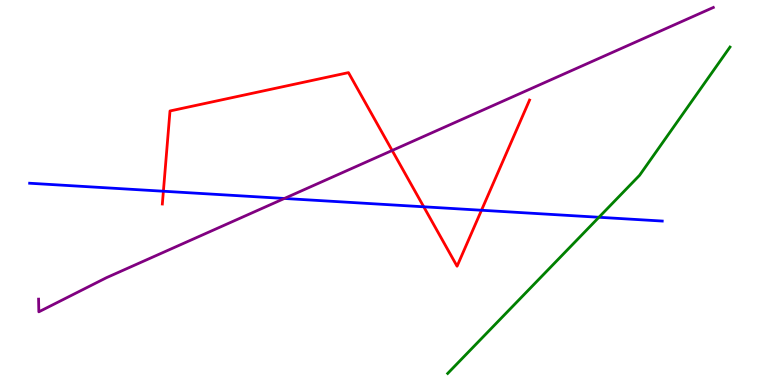[{'lines': ['blue', 'red'], 'intersections': [{'x': 2.11, 'y': 5.03}, {'x': 5.47, 'y': 4.63}, {'x': 6.21, 'y': 4.54}]}, {'lines': ['green', 'red'], 'intersections': []}, {'lines': ['purple', 'red'], 'intersections': [{'x': 5.06, 'y': 6.09}]}, {'lines': ['blue', 'green'], 'intersections': [{'x': 7.73, 'y': 4.36}]}, {'lines': ['blue', 'purple'], 'intersections': [{'x': 3.67, 'y': 4.85}]}, {'lines': ['green', 'purple'], 'intersections': []}]